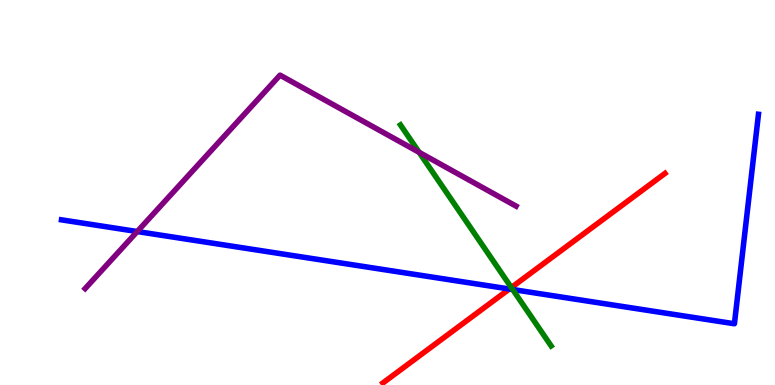[{'lines': ['blue', 'red'], 'intersections': [{'x': 6.57, 'y': 2.49}]}, {'lines': ['green', 'red'], 'intersections': [{'x': 6.6, 'y': 2.53}]}, {'lines': ['purple', 'red'], 'intersections': []}, {'lines': ['blue', 'green'], 'intersections': [{'x': 6.62, 'y': 2.48}]}, {'lines': ['blue', 'purple'], 'intersections': [{'x': 1.77, 'y': 3.99}]}, {'lines': ['green', 'purple'], 'intersections': [{'x': 5.41, 'y': 6.04}]}]